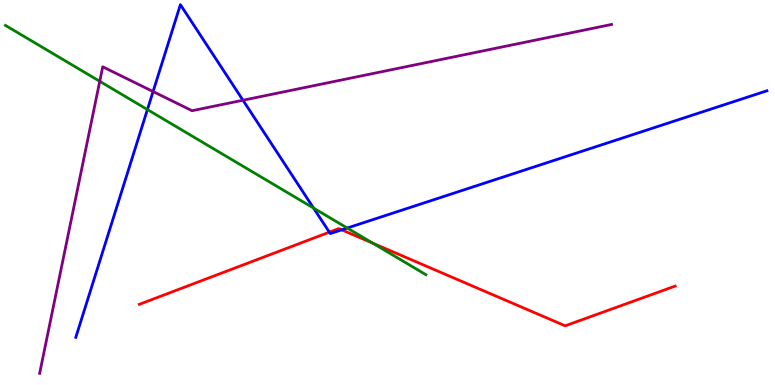[{'lines': ['blue', 'red'], 'intersections': [{'x': 4.25, 'y': 3.97}, {'x': 4.41, 'y': 4.03}]}, {'lines': ['green', 'red'], 'intersections': [{'x': 4.81, 'y': 3.68}]}, {'lines': ['purple', 'red'], 'intersections': []}, {'lines': ['blue', 'green'], 'intersections': [{'x': 1.9, 'y': 7.15}, {'x': 4.05, 'y': 4.6}, {'x': 4.48, 'y': 4.08}]}, {'lines': ['blue', 'purple'], 'intersections': [{'x': 1.98, 'y': 7.62}, {'x': 3.14, 'y': 7.4}]}, {'lines': ['green', 'purple'], 'intersections': [{'x': 1.29, 'y': 7.89}]}]